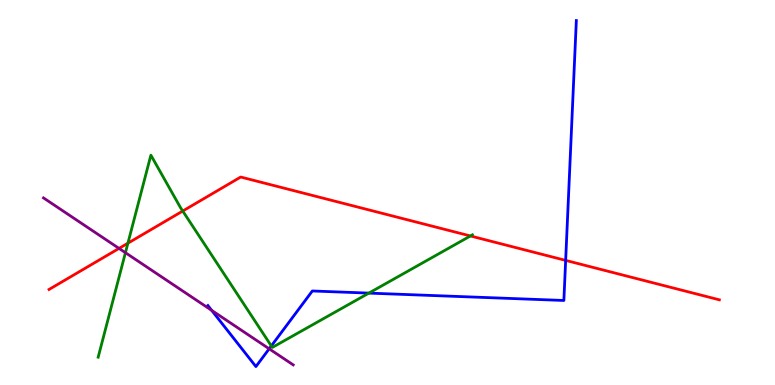[{'lines': ['blue', 'red'], 'intersections': [{'x': 7.3, 'y': 3.24}]}, {'lines': ['green', 'red'], 'intersections': [{'x': 1.65, 'y': 3.68}, {'x': 2.36, 'y': 4.52}, {'x': 6.07, 'y': 3.87}]}, {'lines': ['purple', 'red'], 'intersections': [{'x': 1.54, 'y': 3.55}]}, {'lines': ['blue', 'green'], 'intersections': [{'x': 3.5, 'y': 1.01}, {'x': 4.76, 'y': 2.39}]}, {'lines': ['blue', 'purple'], 'intersections': [{'x': 2.73, 'y': 1.94}, {'x': 3.47, 'y': 0.94}]}, {'lines': ['green', 'purple'], 'intersections': [{'x': 1.62, 'y': 3.44}]}]